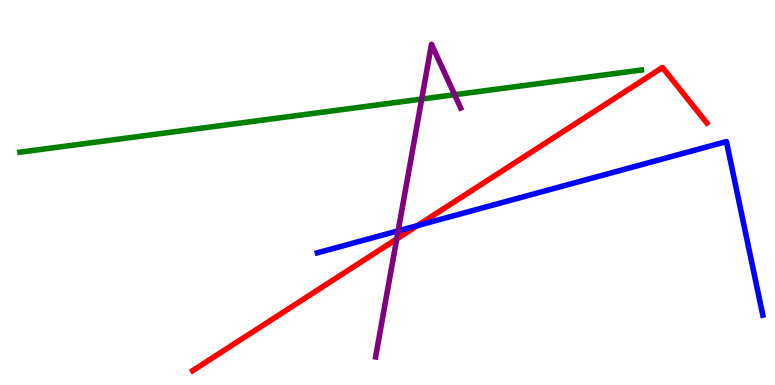[{'lines': ['blue', 'red'], 'intersections': [{'x': 5.39, 'y': 4.14}]}, {'lines': ['green', 'red'], 'intersections': []}, {'lines': ['purple', 'red'], 'intersections': [{'x': 5.12, 'y': 3.79}]}, {'lines': ['blue', 'green'], 'intersections': []}, {'lines': ['blue', 'purple'], 'intersections': [{'x': 5.14, 'y': 4.0}]}, {'lines': ['green', 'purple'], 'intersections': [{'x': 5.44, 'y': 7.43}, {'x': 5.87, 'y': 7.54}]}]